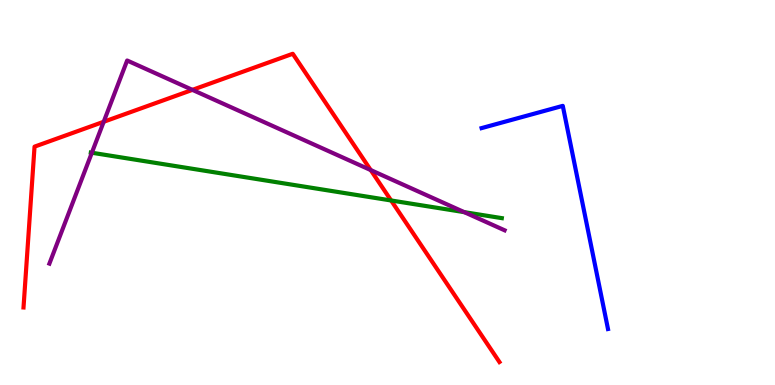[{'lines': ['blue', 'red'], 'intersections': []}, {'lines': ['green', 'red'], 'intersections': [{'x': 5.05, 'y': 4.79}]}, {'lines': ['purple', 'red'], 'intersections': [{'x': 1.34, 'y': 6.84}, {'x': 2.48, 'y': 7.67}, {'x': 4.78, 'y': 5.58}]}, {'lines': ['blue', 'green'], 'intersections': []}, {'lines': ['blue', 'purple'], 'intersections': []}, {'lines': ['green', 'purple'], 'intersections': [{'x': 1.19, 'y': 6.03}, {'x': 5.99, 'y': 4.49}]}]